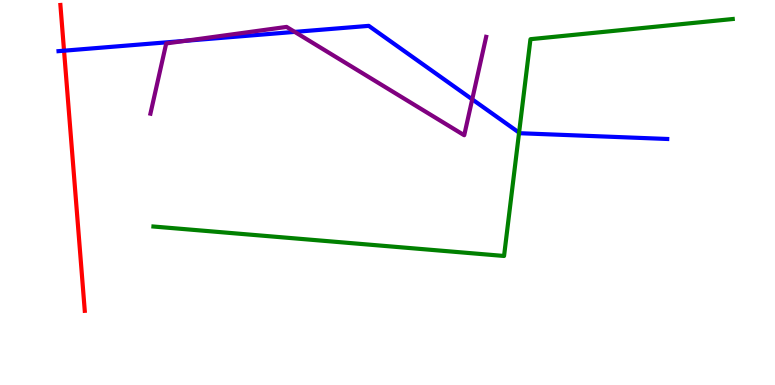[{'lines': ['blue', 'red'], 'intersections': [{'x': 0.826, 'y': 8.68}]}, {'lines': ['green', 'red'], 'intersections': []}, {'lines': ['purple', 'red'], 'intersections': []}, {'lines': ['blue', 'green'], 'intersections': [{'x': 6.7, 'y': 6.56}]}, {'lines': ['blue', 'purple'], 'intersections': [{'x': 2.39, 'y': 8.94}, {'x': 3.8, 'y': 9.17}, {'x': 6.09, 'y': 7.42}]}, {'lines': ['green', 'purple'], 'intersections': []}]